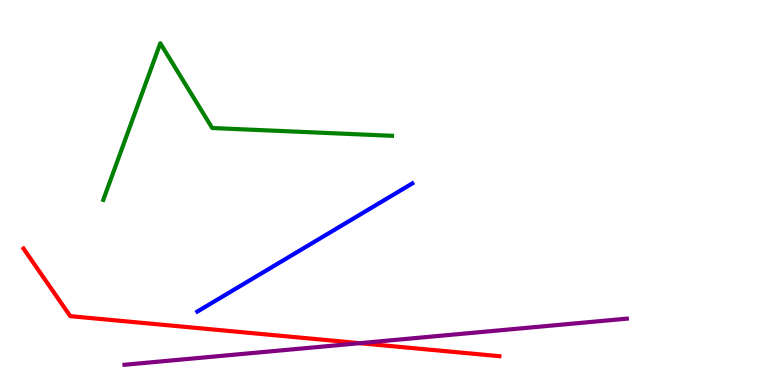[{'lines': ['blue', 'red'], 'intersections': []}, {'lines': ['green', 'red'], 'intersections': []}, {'lines': ['purple', 'red'], 'intersections': [{'x': 4.64, 'y': 1.09}]}, {'lines': ['blue', 'green'], 'intersections': []}, {'lines': ['blue', 'purple'], 'intersections': []}, {'lines': ['green', 'purple'], 'intersections': []}]